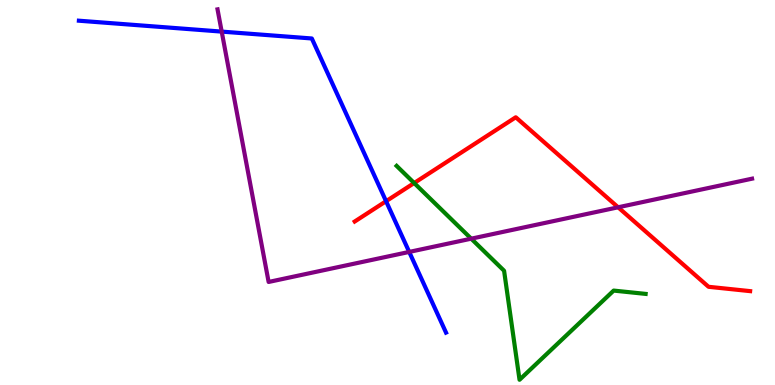[{'lines': ['blue', 'red'], 'intersections': [{'x': 4.98, 'y': 4.77}]}, {'lines': ['green', 'red'], 'intersections': [{'x': 5.34, 'y': 5.25}]}, {'lines': ['purple', 'red'], 'intersections': [{'x': 7.98, 'y': 4.62}]}, {'lines': ['blue', 'green'], 'intersections': []}, {'lines': ['blue', 'purple'], 'intersections': [{'x': 2.86, 'y': 9.18}, {'x': 5.28, 'y': 3.46}]}, {'lines': ['green', 'purple'], 'intersections': [{'x': 6.08, 'y': 3.8}]}]